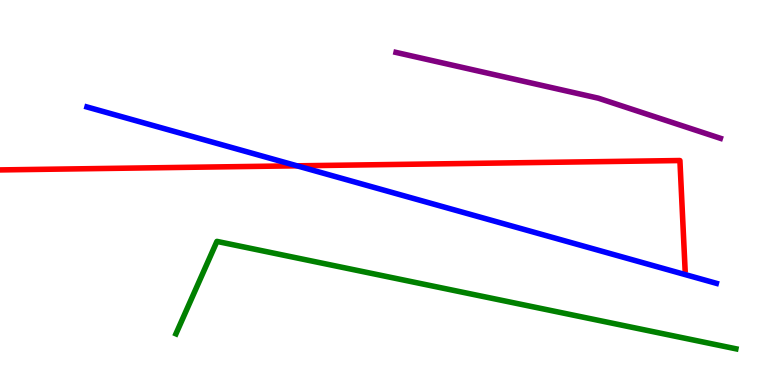[{'lines': ['blue', 'red'], 'intersections': [{'x': 3.83, 'y': 5.69}]}, {'lines': ['green', 'red'], 'intersections': []}, {'lines': ['purple', 'red'], 'intersections': []}, {'lines': ['blue', 'green'], 'intersections': []}, {'lines': ['blue', 'purple'], 'intersections': []}, {'lines': ['green', 'purple'], 'intersections': []}]